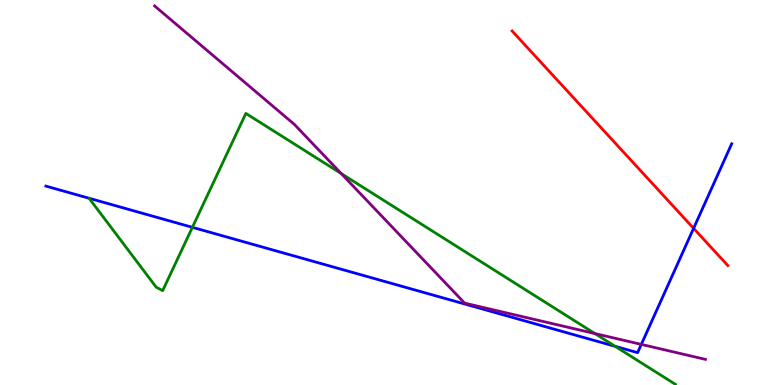[{'lines': ['blue', 'red'], 'intersections': [{'x': 8.95, 'y': 4.07}]}, {'lines': ['green', 'red'], 'intersections': []}, {'lines': ['purple', 'red'], 'intersections': []}, {'lines': ['blue', 'green'], 'intersections': [{'x': 2.48, 'y': 4.1}, {'x': 7.94, 'y': 1.0}]}, {'lines': ['blue', 'purple'], 'intersections': [{'x': 8.27, 'y': 1.05}]}, {'lines': ['green', 'purple'], 'intersections': [{'x': 4.4, 'y': 5.49}, {'x': 7.68, 'y': 1.34}]}]